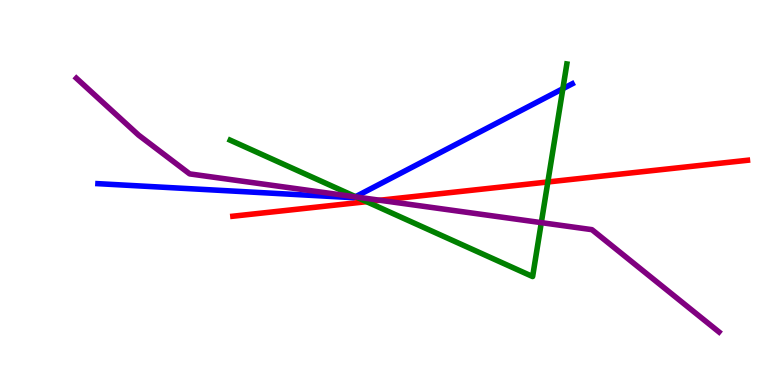[{'lines': ['blue', 'red'], 'intersections': []}, {'lines': ['green', 'red'], 'intersections': [{'x': 4.73, 'y': 4.76}, {'x': 7.07, 'y': 5.27}]}, {'lines': ['purple', 'red'], 'intersections': [{'x': 4.9, 'y': 4.8}]}, {'lines': ['blue', 'green'], 'intersections': [{'x': 4.59, 'y': 4.89}, {'x': 7.26, 'y': 7.7}]}, {'lines': ['blue', 'purple'], 'intersections': [{'x': 4.58, 'y': 4.89}]}, {'lines': ['green', 'purple'], 'intersections': [{'x': 4.6, 'y': 4.88}, {'x': 6.98, 'y': 4.22}]}]